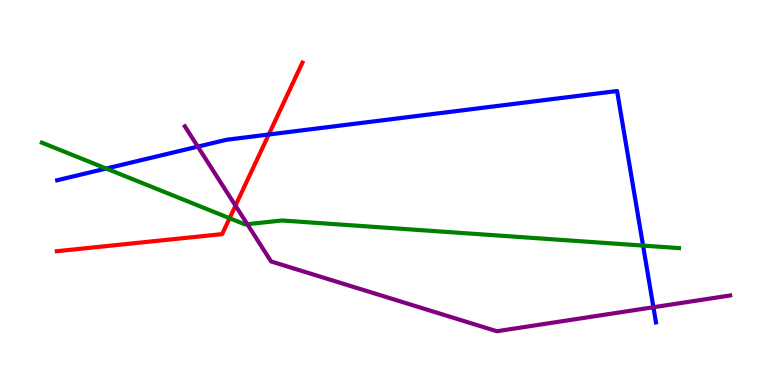[{'lines': ['blue', 'red'], 'intersections': [{'x': 3.47, 'y': 6.51}]}, {'lines': ['green', 'red'], 'intersections': [{'x': 2.96, 'y': 4.33}]}, {'lines': ['purple', 'red'], 'intersections': [{'x': 3.04, 'y': 4.66}]}, {'lines': ['blue', 'green'], 'intersections': [{'x': 1.37, 'y': 5.62}, {'x': 8.3, 'y': 3.62}]}, {'lines': ['blue', 'purple'], 'intersections': [{'x': 2.55, 'y': 6.19}, {'x': 8.43, 'y': 2.02}]}, {'lines': ['green', 'purple'], 'intersections': [{'x': 3.19, 'y': 4.18}]}]